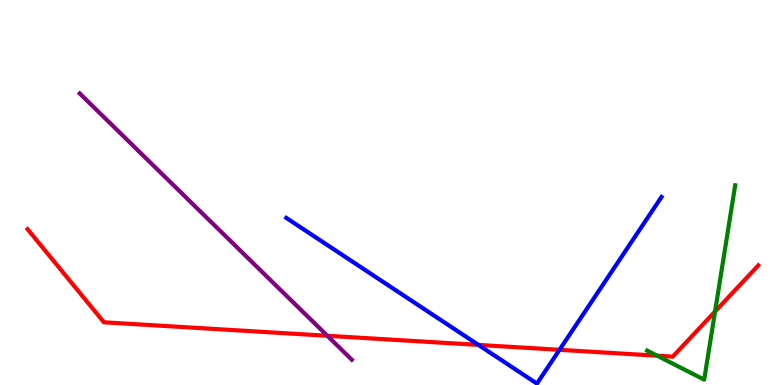[{'lines': ['blue', 'red'], 'intersections': [{'x': 6.17, 'y': 1.04}, {'x': 7.22, 'y': 0.914}]}, {'lines': ['green', 'red'], 'intersections': [{'x': 8.48, 'y': 0.761}, {'x': 9.23, 'y': 1.91}]}, {'lines': ['purple', 'red'], 'intersections': [{'x': 4.22, 'y': 1.28}]}, {'lines': ['blue', 'green'], 'intersections': []}, {'lines': ['blue', 'purple'], 'intersections': []}, {'lines': ['green', 'purple'], 'intersections': []}]